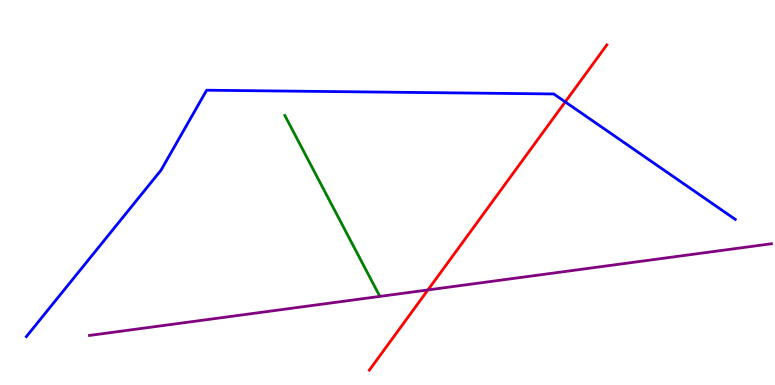[{'lines': ['blue', 'red'], 'intersections': [{'x': 7.29, 'y': 7.35}]}, {'lines': ['green', 'red'], 'intersections': []}, {'lines': ['purple', 'red'], 'intersections': [{'x': 5.52, 'y': 2.47}]}, {'lines': ['blue', 'green'], 'intersections': []}, {'lines': ['blue', 'purple'], 'intersections': []}, {'lines': ['green', 'purple'], 'intersections': []}]